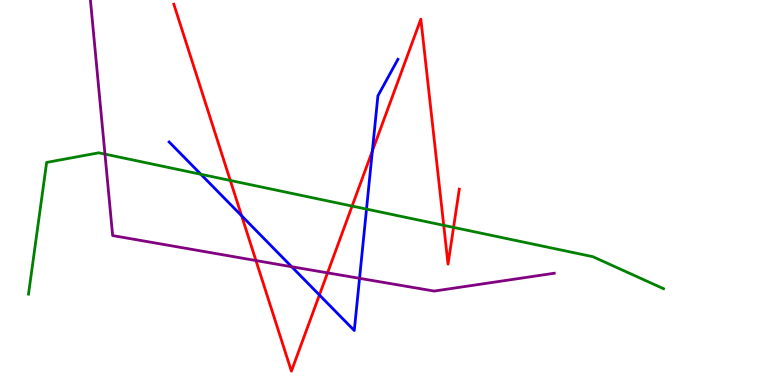[{'lines': ['blue', 'red'], 'intersections': [{'x': 3.12, 'y': 4.4}, {'x': 4.12, 'y': 2.34}, {'x': 4.8, 'y': 6.08}]}, {'lines': ['green', 'red'], 'intersections': [{'x': 2.97, 'y': 5.31}, {'x': 4.54, 'y': 4.65}, {'x': 5.73, 'y': 4.15}, {'x': 5.85, 'y': 4.09}]}, {'lines': ['purple', 'red'], 'intersections': [{'x': 3.3, 'y': 3.23}, {'x': 4.23, 'y': 2.91}]}, {'lines': ['blue', 'green'], 'intersections': [{'x': 2.59, 'y': 5.47}, {'x': 4.73, 'y': 4.57}]}, {'lines': ['blue', 'purple'], 'intersections': [{'x': 3.76, 'y': 3.07}, {'x': 4.64, 'y': 2.77}]}, {'lines': ['green', 'purple'], 'intersections': [{'x': 1.35, 'y': 6.0}]}]